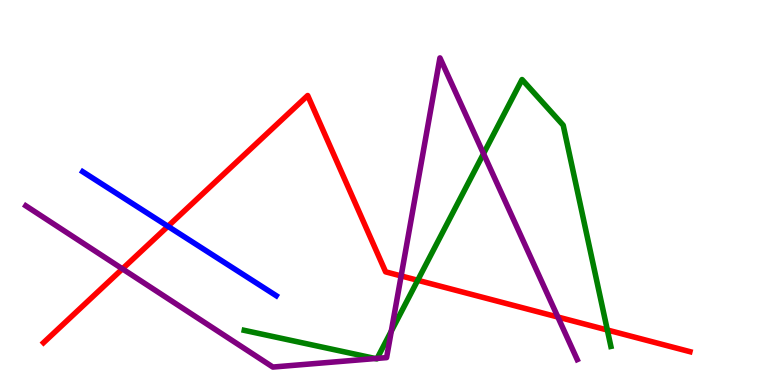[{'lines': ['blue', 'red'], 'intersections': [{'x': 2.17, 'y': 4.12}]}, {'lines': ['green', 'red'], 'intersections': [{'x': 5.39, 'y': 2.72}, {'x': 7.84, 'y': 1.43}]}, {'lines': ['purple', 'red'], 'intersections': [{'x': 1.58, 'y': 3.02}, {'x': 5.18, 'y': 2.83}, {'x': 7.2, 'y': 1.77}]}, {'lines': ['blue', 'green'], 'intersections': []}, {'lines': ['blue', 'purple'], 'intersections': []}, {'lines': ['green', 'purple'], 'intersections': [{'x': 4.84, 'y': 0.687}, {'x': 4.87, 'y': 0.691}, {'x': 5.05, 'y': 1.4}, {'x': 6.24, 'y': 6.01}]}]